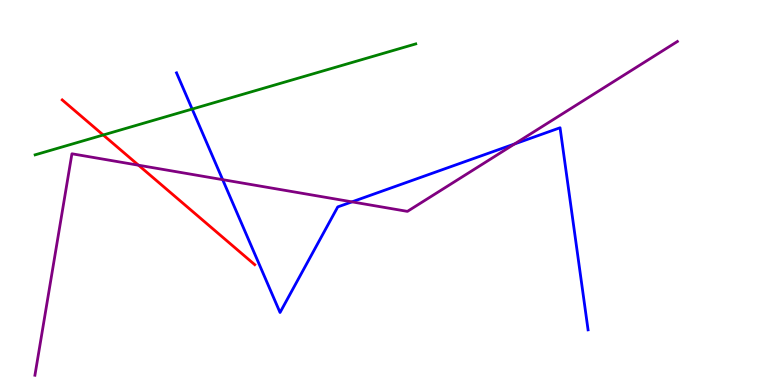[{'lines': ['blue', 'red'], 'intersections': []}, {'lines': ['green', 'red'], 'intersections': [{'x': 1.33, 'y': 6.49}]}, {'lines': ['purple', 'red'], 'intersections': [{'x': 1.79, 'y': 5.71}]}, {'lines': ['blue', 'green'], 'intersections': [{'x': 2.48, 'y': 7.17}]}, {'lines': ['blue', 'purple'], 'intersections': [{'x': 2.87, 'y': 5.33}, {'x': 4.54, 'y': 4.76}, {'x': 6.64, 'y': 6.26}]}, {'lines': ['green', 'purple'], 'intersections': []}]